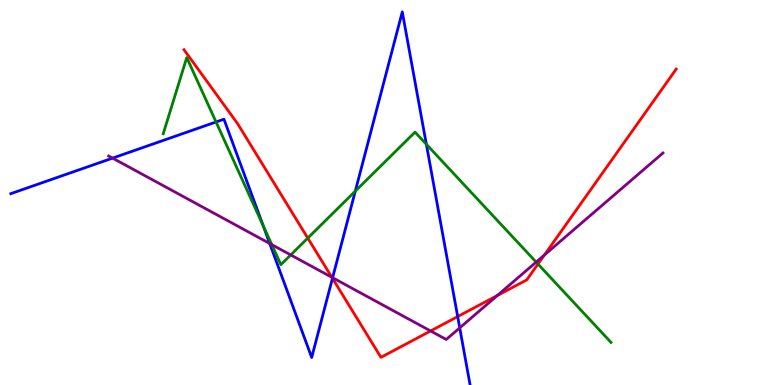[{'lines': ['blue', 'red'], 'intersections': [{'x': 4.29, 'y': 2.77}, {'x': 5.91, 'y': 1.78}]}, {'lines': ['green', 'red'], 'intersections': [{'x': 3.97, 'y': 3.82}, {'x': 6.94, 'y': 3.14}]}, {'lines': ['purple', 'red'], 'intersections': [{'x': 4.28, 'y': 2.8}, {'x': 5.56, 'y': 1.4}, {'x': 6.42, 'y': 2.32}, {'x': 7.02, 'y': 3.38}]}, {'lines': ['blue', 'green'], 'intersections': [{'x': 2.79, 'y': 6.83}, {'x': 3.4, 'y': 4.14}, {'x': 4.58, 'y': 5.04}, {'x': 5.5, 'y': 6.25}]}, {'lines': ['blue', 'purple'], 'intersections': [{'x': 1.45, 'y': 5.89}, {'x': 3.48, 'y': 3.67}, {'x': 4.29, 'y': 2.79}, {'x': 5.93, 'y': 1.48}]}, {'lines': ['green', 'purple'], 'intersections': [{'x': 3.51, 'y': 3.65}, {'x': 3.75, 'y': 3.38}, {'x': 6.92, 'y': 3.19}]}]